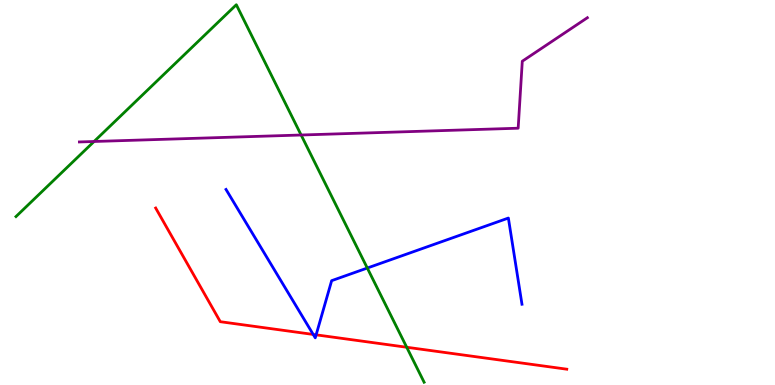[{'lines': ['blue', 'red'], 'intersections': [{'x': 4.04, 'y': 1.31}, {'x': 4.08, 'y': 1.3}]}, {'lines': ['green', 'red'], 'intersections': [{'x': 5.25, 'y': 0.98}]}, {'lines': ['purple', 'red'], 'intersections': []}, {'lines': ['blue', 'green'], 'intersections': [{'x': 4.74, 'y': 3.04}]}, {'lines': ['blue', 'purple'], 'intersections': []}, {'lines': ['green', 'purple'], 'intersections': [{'x': 1.21, 'y': 6.33}, {'x': 3.89, 'y': 6.49}]}]